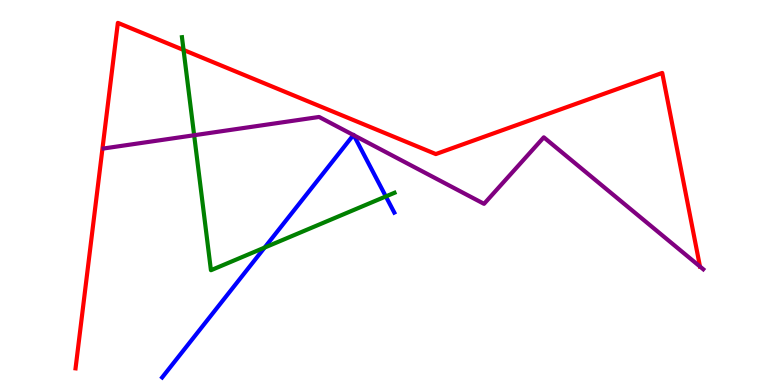[{'lines': ['blue', 'red'], 'intersections': []}, {'lines': ['green', 'red'], 'intersections': [{'x': 2.37, 'y': 8.7}]}, {'lines': ['purple', 'red'], 'intersections': []}, {'lines': ['blue', 'green'], 'intersections': [{'x': 3.41, 'y': 3.57}, {'x': 4.98, 'y': 4.9}]}, {'lines': ['blue', 'purple'], 'intersections': [{'x': 4.56, 'y': 6.49}, {'x': 4.56, 'y': 6.49}]}, {'lines': ['green', 'purple'], 'intersections': [{'x': 2.51, 'y': 6.49}]}]